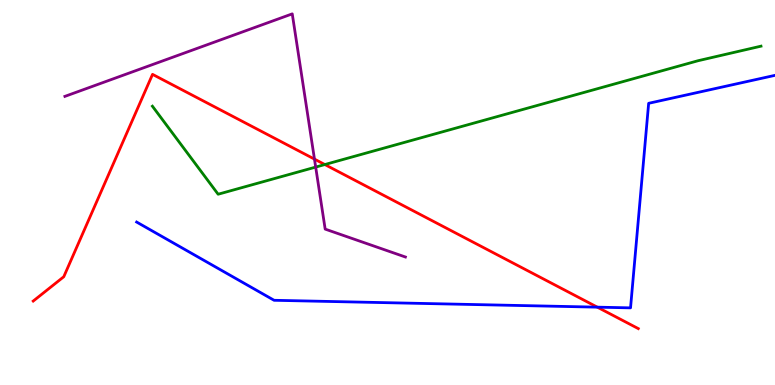[{'lines': ['blue', 'red'], 'intersections': [{'x': 7.71, 'y': 2.02}]}, {'lines': ['green', 'red'], 'intersections': [{'x': 4.19, 'y': 5.73}]}, {'lines': ['purple', 'red'], 'intersections': [{'x': 4.06, 'y': 5.87}]}, {'lines': ['blue', 'green'], 'intersections': []}, {'lines': ['blue', 'purple'], 'intersections': []}, {'lines': ['green', 'purple'], 'intersections': [{'x': 4.07, 'y': 5.66}]}]